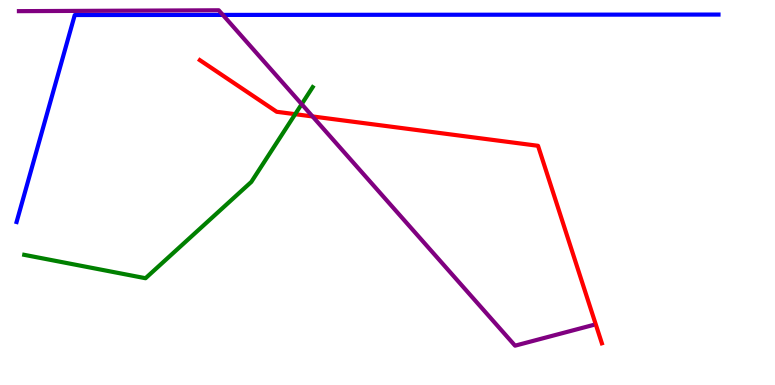[{'lines': ['blue', 'red'], 'intersections': []}, {'lines': ['green', 'red'], 'intersections': [{'x': 3.81, 'y': 7.03}]}, {'lines': ['purple', 'red'], 'intersections': [{'x': 4.03, 'y': 6.98}]}, {'lines': ['blue', 'green'], 'intersections': []}, {'lines': ['blue', 'purple'], 'intersections': [{'x': 2.88, 'y': 9.61}]}, {'lines': ['green', 'purple'], 'intersections': [{'x': 3.89, 'y': 7.29}]}]